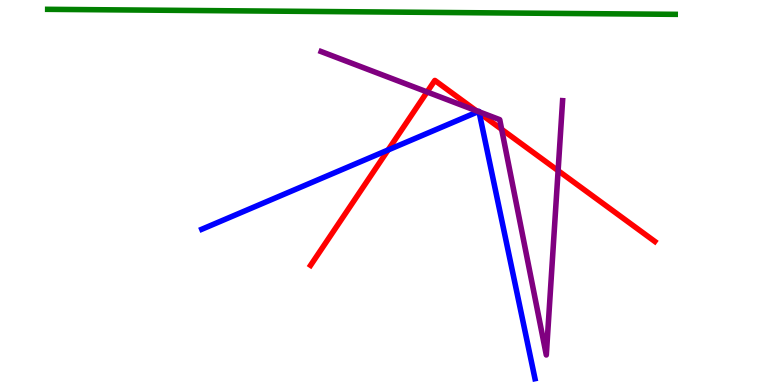[{'lines': ['blue', 'red'], 'intersections': [{'x': 5.01, 'y': 6.1}, {'x': 6.16, 'y': 7.1}, {'x': 6.18, 'y': 7.07}]}, {'lines': ['green', 'red'], 'intersections': []}, {'lines': ['purple', 'red'], 'intersections': [{'x': 5.51, 'y': 7.61}, {'x': 6.14, 'y': 7.13}, {'x': 6.47, 'y': 6.64}, {'x': 7.2, 'y': 5.57}]}, {'lines': ['blue', 'green'], 'intersections': []}, {'lines': ['blue', 'purple'], 'intersections': [{'x': 6.17, 'y': 7.1}, {'x': 6.18, 'y': 7.1}]}, {'lines': ['green', 'purple'], 'intersections': []}]